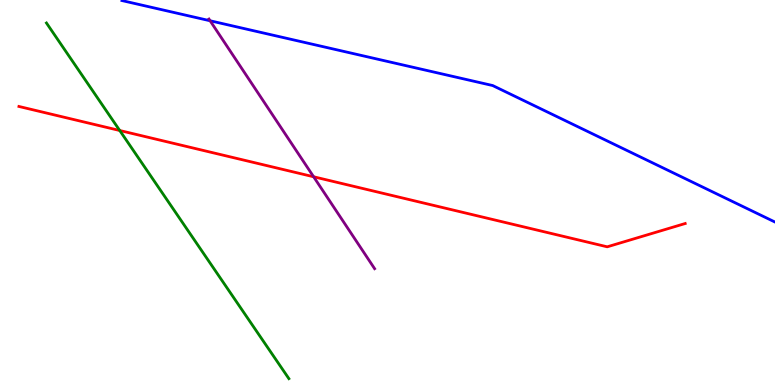[{'lines': ['blue', 'red'], 'intersections': []}, {'lines': ['green', 'red'], 'intersections': [{'x': 1.55, 'y': 6.61}]}, {'lines': ['purple', 'red'], 'intersections': [{'x': 4.05, 'y': 5.41}]}, {'lines': ['blue', 'green'], 'intersections': []}, {'lines': ['blue', 'purple'], 'intersections': [{'x': 2.71, 'y': 9.46}]}, {'lines': ['green', 'purple'], 'intersections': []}]